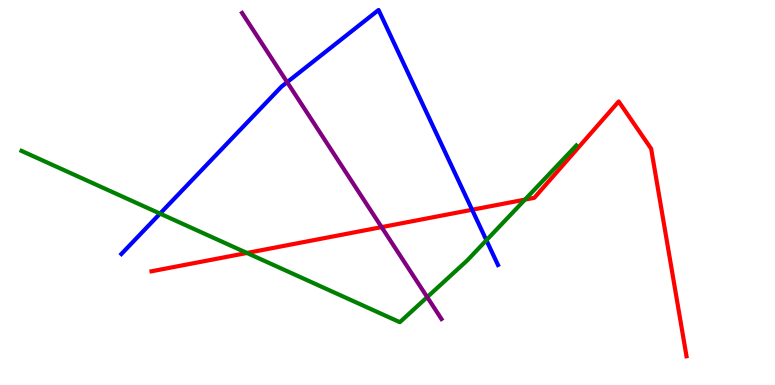[{'lines': ['blue', 'red'], 'intersections': [{'x': 6.09, 'y': 4.55}]}, {'lines': ['green', 'red'], 'intersections': [{'x': 3.19, 'y': 3.43}, {'x': 6.77, 'y': 4.82}]}, {'lines': ['purple', 'red'], 'intersections': [{'x': 4.92, 'y': 4.1}]}, {'lines': ['blue', 'green'], 'intersections': [{'x': 2.06, 'y': 4.45}, {'x': 6.28, 'y': 3.76}]}, {'lines': ['blue', 'purple'], 'intersections': [{'x': 3.71, 'y': 7.87}]}, {'lines': ['green', 'purple'], 'intersections': [{'x': 5.51, 'y': 2.28}]}]